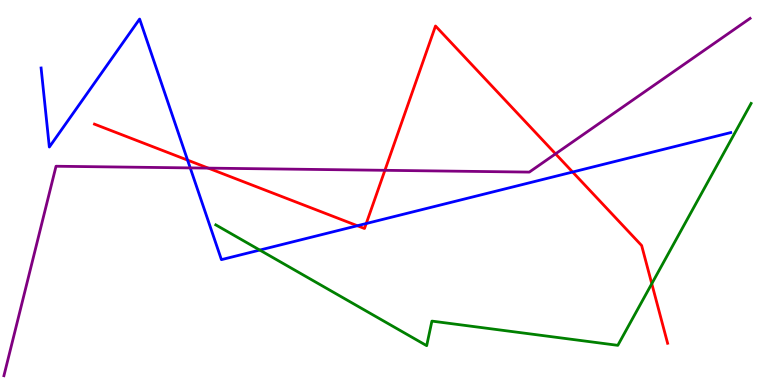[{'lines': ['blue', 'red'], 'intersections': [{'x': 2.42, 'y': 5.84}, {'x': 4.61, 'y': 4.14}, {'x': 4.73, 'y': 4.19}, {'x': 7.39, 'y': 5.53}]}, {'lines': ['green', 'red'], 'intersections': [{'x': 8.41, 'y': 2.63}]}, {'lines': ['purple', 'red'], 'intersections': [{'x': 2.69, 'y': 5.63}, {'x': 4.97, 'y': 5.58}, {'x': 7.17, 'y': 6.0}]}, {'lines': ['blue', 'green'], 'intersections': [{'x': 3.35, 'y': 3.5}]}, {'lines': ['blue', 'purple'], 'intersections': [{'x': 2.45, 'y': 5.64}]}, {'lines': ['green', 'purple'], 'intersections': []}]